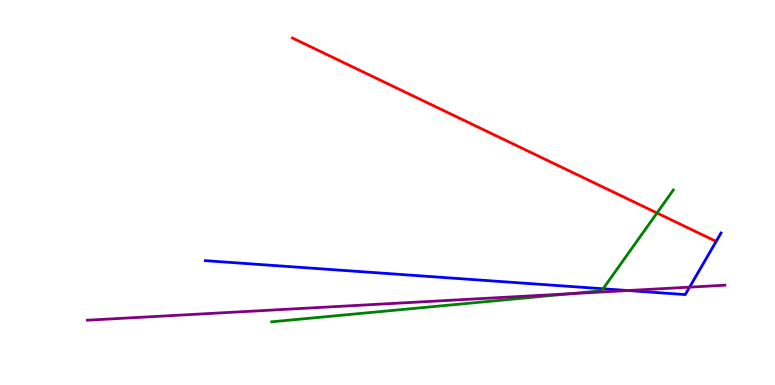[{'lines': ['blue', 'red'], 'intersections': []}, {'lines': ['green', 'red'], 'intersections': [{'x': 8.48, 'y': 4.47}]}, {'lines': ['purple', 'red'], 'intersections': []}, {'lines': ['blue', 'green'], 'intersections': [{'x': 7.78, 'y': 2.5}]}, {'lines': ['blue', 'purple'], 'intersections': [{'x': 8.1, 'y': 2.45}, {'x': 8.9, 'y': 2.54}]}, {'lines': ['green', 'purple'], 'intersections': [{'x': 7.36, 'y': 2.37}]}]